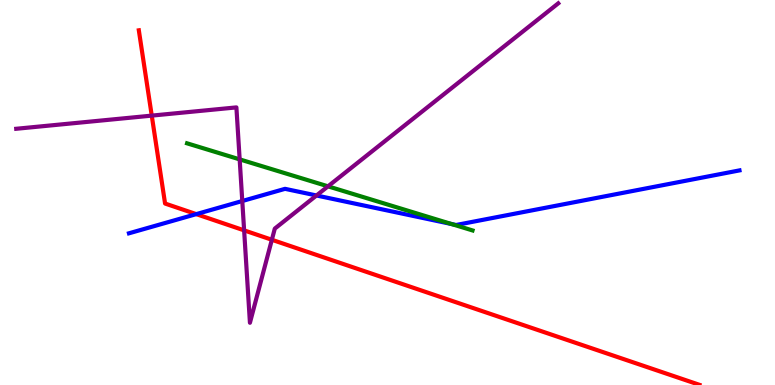[{'lines': ['blue', 'red'], 'intersections': [{'x': 2.53, 'y': 4.44}]}, {'lines': ['green', 'red'], 'intersections': []}, {'lines': ['purple', 'red'], 'intersections': [{'x': 1.96, 'y': 7.0}, {'x': 3.15, 'y': 4.02}, {'x': 3.51, 'y': 3.77}]}, {'lines': ['blue', 'green'], 'intersections': [{'x': 5.83, 'y': 4.18}]}, {'lines': ['blue', 'purple'], 'intersections': [{'x': 3.13, 'y': 4.78}, {'x': 4.08, 'y': 4.92}]}, {'lines': ['green', 'purple'], 'intersections': [{'x': 3.09, 'y': 5.86}, {'x': 4.23, 'y': 5.16}]}]